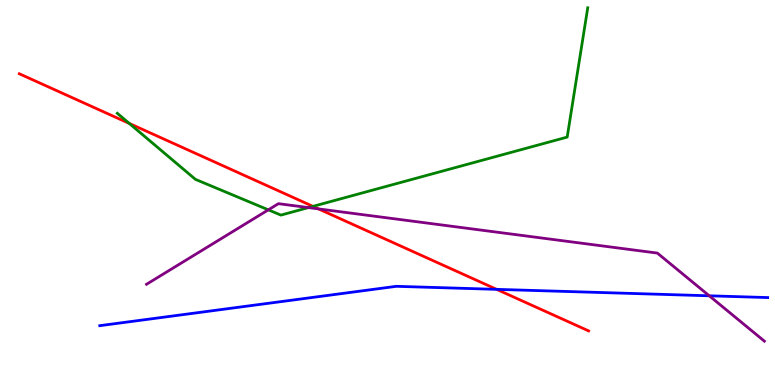[{'lines': ['blue', 'red'], 'intersections': [{'x': 6.41, 'y': 2.48}]}, {'lines': ['green', 'red'], 'intersections': [{'x': 1.67, 'y': 6.79}, {'x': 4.04, 'y': 4.64}]}, {'lines': ['purple', 'red'], 'intersections': [{'x': 4.11, 'y': 4.57}]}, {'lines': ['blue', 'green'], 'intersections': []}, {'lines': ['blue', 'purple'], 'intersections': [{'x': 9.15, 'y': 2.32}]}, {'lines': ['green', 'purple'], 'intersections': [{'x': 3.46, 'y': 4.55}, {'x': 3.98, 'y': 4.61}]}]